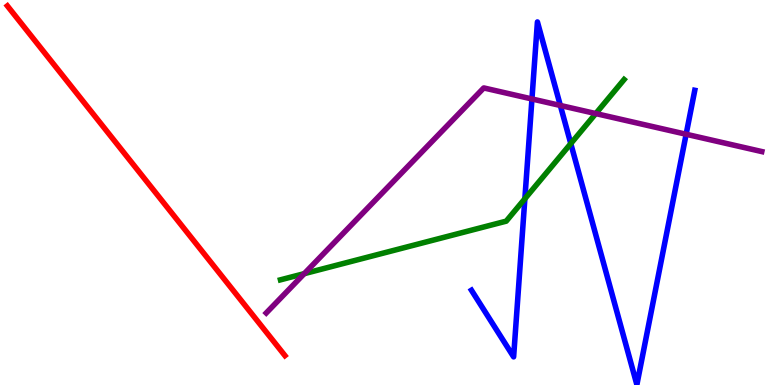[{'lines': ['blue', 'red'], 'intersections': []}, {'lines': ['green', 'red'], 'intersections': []}, {'lines': ['purple', 'red'], 'intersections': []}, {'lines': ['blue', 'green'], 'intersections': [{'x': 6.77, 'y': 4.84}, {'x': 7.36, 'y': 6.27}]}, {'lines': ['blue', 'purple'], 'intersections': [{'x': 6.86, 'y': 7.43}, {'x': 7.23, 'y': 7.26}, {'x': 8.85, 'y': 6.51}]}, {'lines': ['green', 'purple'], 'intersections': [{'x': 3.93, 'y': 2.89}, {'x': 7.69, 'y': 7.05}]}]